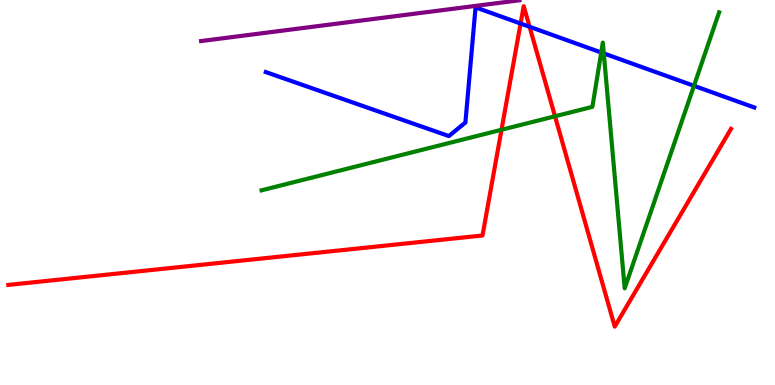[{'lines': ['blue', 'red'], 'intersections': [{'x': 6.72, 'y': 9.39}, {'x': 6.83, 'y': 9.3}]}, {'lines': ['green', 'red'], 'intersections': [{'x': 6.47, 'y': 6.63}, {'x': 7.16, 'y': 6.98}]}, {'lines': ['purple', 'red'], 'intersections': []}, {'lines': ['blue', 'green'], 'intersections': [{'x': 7.76, 'y': 8.64}, {'x': 7.79, 'y': 8.61}, {'x': 8.95, 'y': 7.77}]}, {'lines': ['blue', 'purple'], 'intersections': []}, {'lines': ['green', 'purple'], 'intersections': []}]